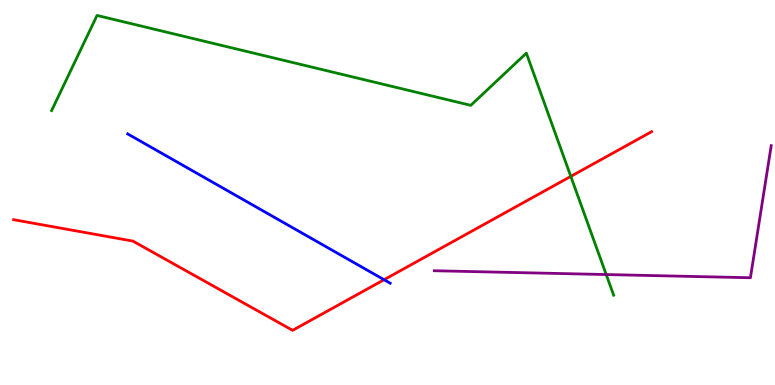[{'lines': ['blue', 'red'], 'intersections': [{'x': 4.96, 'y': 2.73}]}, {'lines': ['green', 'red'], 'intersections': [{'x': 7.37, 'y': 5.42}]}, {'lines': ['purple', 'red'], 'intersections': []}, {'lines': ['blue', 'green'], 'intersections': []}, {'lines': ['blue', 'purple'], 'intersections': []}, {'lines': ['green', 'purple'], 'intersections': [{'x': 7.82, 'y': 2.87}]}]